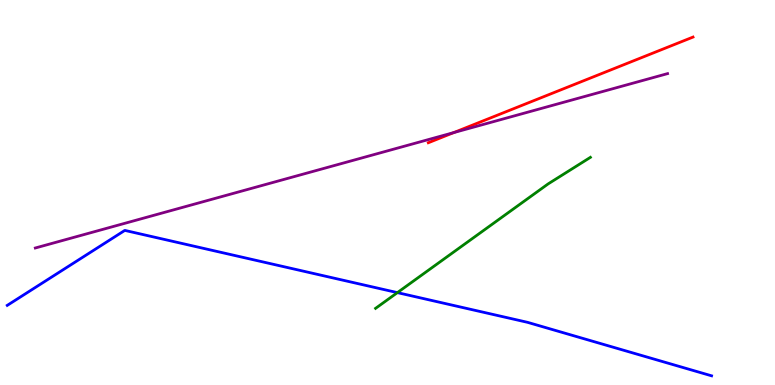[{'lines': ['blue', 'red'], 'intersections': []}, {'lines': ['green', 'red'], 'intersections': []}, {'lines': ['purple', 'red'], 'intersections': [{'x': 5.86, 'y': 6.56}]}, {'lines': ['blue', 'green'], 'intersections': [{'x': 5.13, 'y': 2.4}]}, {'lines': ['blue', 'purple'], 'intersections': []}, {'lines': ['green', 'purple'], 'intersections': []}]